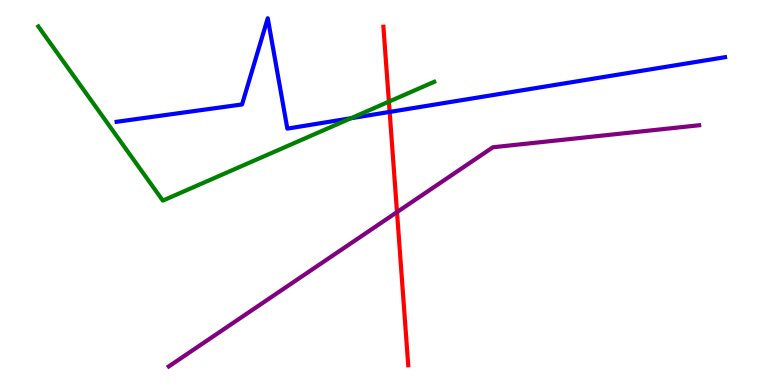[{'lines': ['blue', 'red'], 'intersections': [{'x': 5.03, 'y': 7.09}]}, {'lines': ['green', 'red'], 'intersections': [{'x': 5.02, 'y': 7.36}]}, {'lines': ['purple', 'red'], 'intersections': [{'x': 5.12, 'y': 4.49}]}, {'lines': ['blue', 'green'], 'intersections': [{'x': 4.53, 'y': 6.93}]}, {'lines': ['blue', 'purple'], 'intersections': []}, {'lines': ['green', 'purple'], 'intersections': []}]